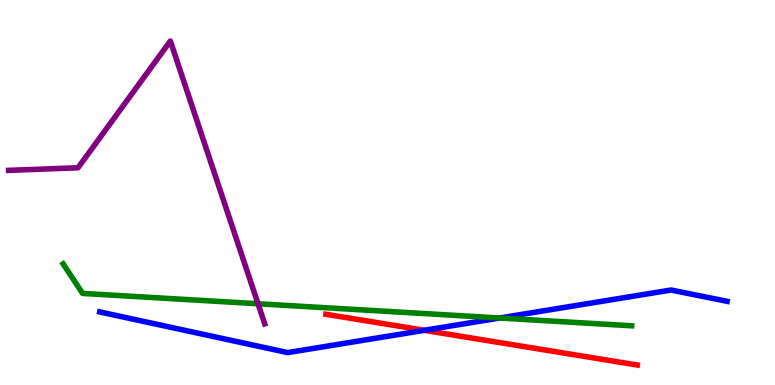[{'lines': ['blue', 'red'], 'intersections': [{'x': 5.47, 'y': 1.42}]}, {'lines': ['green', 'red'], 'intersections': []}, {'lines': ['purple', 'red'], 'intersections': []}, {'lines': ['blue', 'green'], 'intersections': [{'x': 6.45, 'y': 1.74}]}, {'lines': ['blue', 'purple'], 'intersections': []}, {'lines': ['green', 'purple'], 'intersections': [{'x': 3.33, 'y': 2.11}]}]